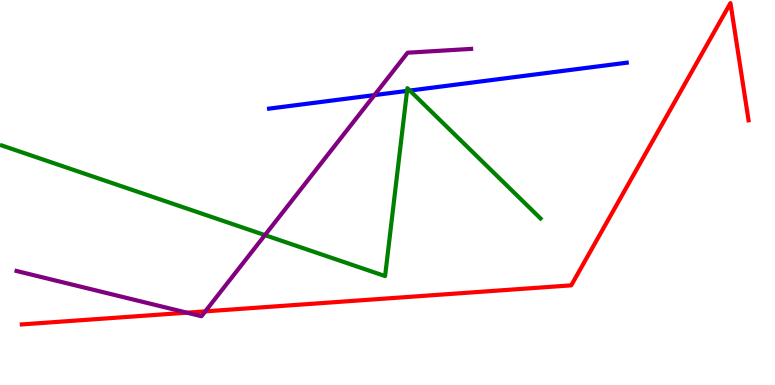[{'lines': ['blue', 'red'], 'intersections': []}, {'lines': ['green', 'red'], 'intersections': []}, {'lines': ['purple', 'red'], 'intersections': [{'x': 2.41, 'y': 1.88}, {'x': 2.65, 'y': 1.91}]}, {'lines': ['blue', 'green'], 'intersections': [{'x': 5.25, 'y': 7.64}, {'x': 5.29, 'y': 7.65}]}, {'lines': ['blue', 'purple'], 'intersections': [{'x': 4.83, 'y': 7.53}]}, {'lines': ['green', 'purple'], 'intersections': [{'x': 3.42, 'y': 3.89}]}]